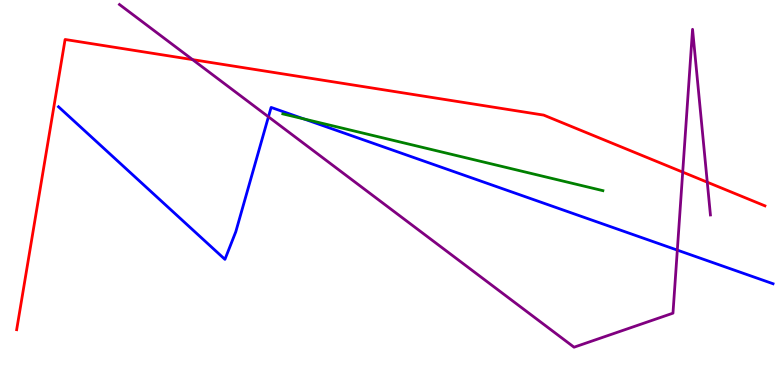[{'lines': ['blue', 'red'], 'intersections': []}, {'lines': ['green', 'red'], 'intersections': []}, {'lines': ['purple', 'red'], 'intersections': [{'x': 2.48, 'y': 8.45}, {'x': 8.81, 'y': 5.53}, {'x': 9.13, 'y': 5.27}]}, {'lines': ['blue', 'green'], 'intersections': [{'x': 3.92, 'y': 6.91}]}, {'lines': ['blue', 'purple'], 'intersections': [{'x': 3.46, 'y': 6.97}, {'x': 8.74, 'y': 3.5}]}, {'lines': ['green', 'purple'], 'intersections': []}]